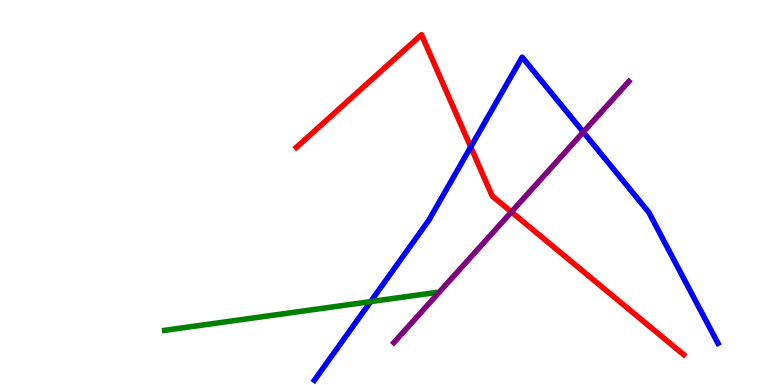[{'lines': ['blue', 'red'], 'intersections': [{'x': 6.07, 'y': 6.18}]}, {'lines': ['green', 'red'], 'intersections': []}, {'lines': ['purple', 'red'], 'intersections': [{'x': 6.6, 'y': 4.49}]}, {'lines': ['blue', 'green'], 'intersections': [{'x': 4.78, 'y': 2.17}]}, {'lines': ['blue', 'purple'], 'intersections': [{'x': 7.53, 'y': 6.57}]}, {'lines': ['green', 'purple'], 'intersections': []}]